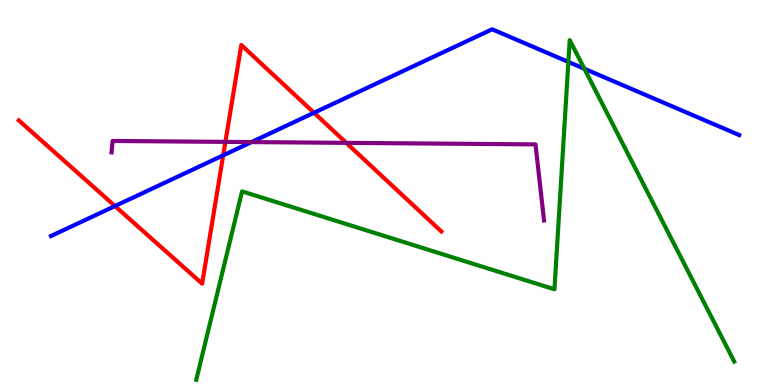[{'lines': ['blue', 'red'], 'intersections': [{'x': 1.48, 'y': 4.65}, {'x': 2.88, 'y': 5.97}, {'x': 4.05, 'y': 7.07}]}, {'lines': ['green', 'red'], 'intersections': []}, {'lines': ['purple', 'red'], 'intersections': [{'x': 2.91, 'y': 6.32}, {'x': 4.47, 'y': 6.29}]}, {'lines': ['blue', 'green'], 'intersections': [{'x': 7.33, 'y': 8.39}, {'x': 7.54, 'y': 8.21}]}, {'lines': ['blue', 'purple'], 'intersections': [{'x': 3.24, 'y': 6.31}]}, {'lines': ['green', 'purple'], 'intersections': []}]